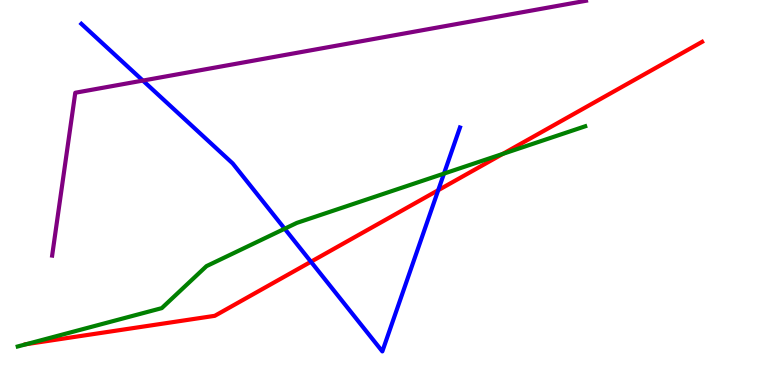[{'lines': ['blue', 'red'], 'intersections': [{'x': 4.01, 'y': 3.2}, {'x': 5.65, 'y': 5.06}]}, {'lines': ['green', 'red'], 'intersections': [{'x': 0.342, 'y': 1.06}, {'x': 6.49, 'y': 6.0}]}, {'lines': ['purple', 'red'], 'intersections': []}, {'lines': ['blue', 'green'], 'intersections': [{'x': 3.67, 'y': 4.06}, {'x': 5.73, 'y': 5.49}]}, {'lines': ['blue', 'purple'], 'intersections': [{'x': 1.84, 'y': 7.91}]}, {'lines': ['green', 'purple'], 'intersections': []}]